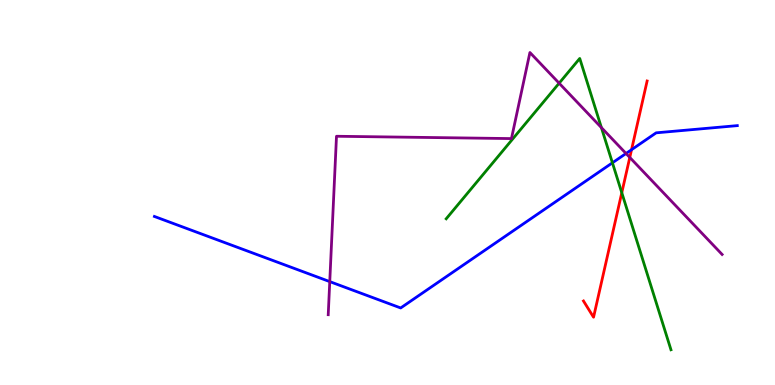[{'lines': ['blue', 'red'], 'intersections': [{'x': 8.15, 'y': 6.11}]}, {'lines': ['green', 'red'], 'intersections': [{'x': 8.02, 'y': 4.99}]}, {'lines': ['purple', 'red'], 'intersections': [{'x': 8.13, 'y': 5.91}]}, {'lines': ['blue', 'green'], 'intersections': [{'x': 7.9, 'y': 5.77}]}, {'lines': ['blue', 'purple'], 'intersections': [{'x': 4.25, 'y': 2.69}, {'x': 8.08, 'y': 6.01}]}, {'lines': ['green', 'purple'], 'intersections': [{'x': 7.21, 'y': 7.84}, {'x': 7.76, 'y': 6.69}]}]